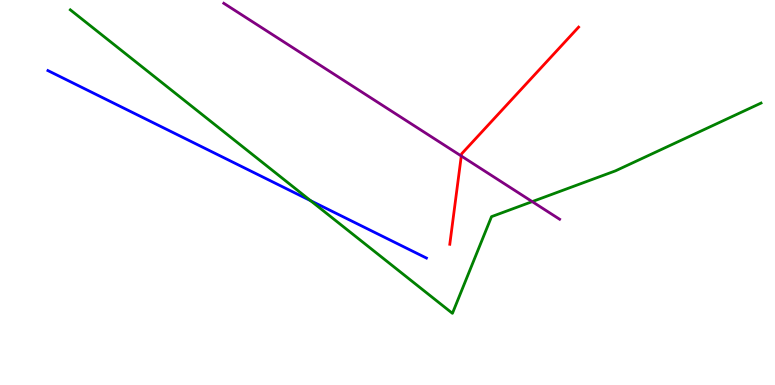[{'lines': ['blue', 'red'], 'intersections': []}, {'lines': ['green', 'red'], 'intersections': []}, {'lines': ['purple', 'red'], 'intersections': [{'x': 5.95, 'y': 5.95}]}, {'lines': ['blue', 'green'], 'intersections': [{'x': 4.01, 'y': 4.79}]}, {'lines': ['blue', 'purple'], 'intersections': []}, {'lines': ['green', 'purple'], 'intersections': [{'x': 6.87, 'y': 4.76}]}]